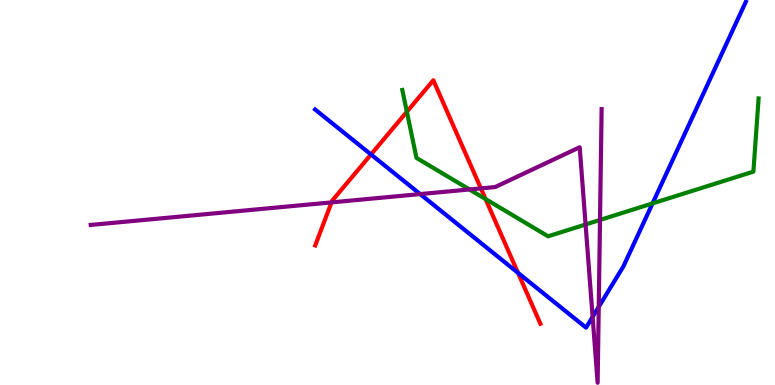[{'lines': ['blue', 'red'], 'intersections': [{'x': 4.79, 'y': 5.99}, {'x': 6.68, 'y': 2.91}]}, {'lines': ['green', 'red'], 'intersections': [{'x': 5.25, 'y': 7.1}, {'x': 6.27, 'y': 4.83}]}, {'lines': ['purple', 'red'], 'intersections': [{'x': 4.28, 'y': 4.74}, {'x': 6.2, 'y': 5.11}]}, {'lines': ['blue', 'green'], 'intersections': [{'x': 8.42, 'y': 4.72}]}, {'lines': ['blue', 'purple'], 'intersections': [{'x': 5.42, 'y': 4.96}, {'x': 7.65, 'y': 1.77}, {'x': 7.73, 'y': 2.03}]}, {'lines': ['green', 'purple'], 'intersections': [{'x': 6.06, 'y': 5.08}, {'x': 7.56, 'y': 4.17}, {'x': 7.74, 'y': 4.29}]}]